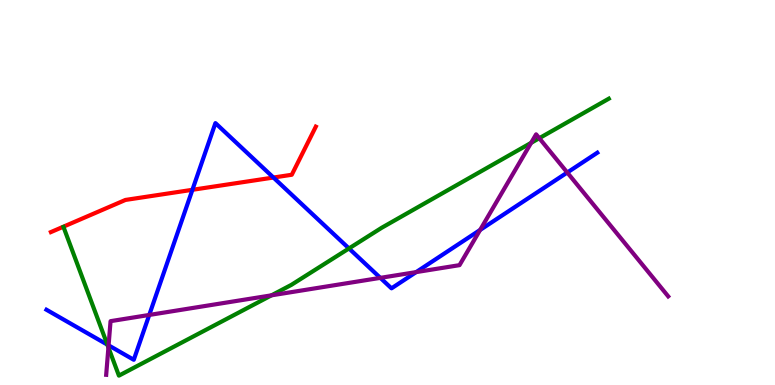[{'lines': ['blue', 'red'], 'intersections': [{'x': 2.48, 'y': 5.07}, {'x': 3.53, 'y': 5.39}]}, {'lines': ['green', 'red'], 'intersections': []}, {'lines': ['purple', 'red'], 'intersections': []}, {'lines': ['blue', 'green'], 'intersections': [{'x': 1.39, 'y': 1.05}, {'x': 4.5, 'y': 3.55}]}, {'lines': ['blue', 'purple'], 'intersections': [{'x': 1.4, 'y': 1.03}, {'x': 1.93, 'y': 1.82}, {'x': 4.91, 'y': 2.78}, {'x': 5.37, 'y': 2.93}, {'x': 6.19, 'y': 4.03}, {'x': 7.32, 'y': 5.52}]}, {'lines': ['green', 'purple'], 'intersections': [{'x': 1.4, 'y': 0.975}, {'x': 3.5, 'y': 2.33}, {'x': 6.85, 'y': 6.29}, {'x': 6.96, 'y': 6.41}]}]